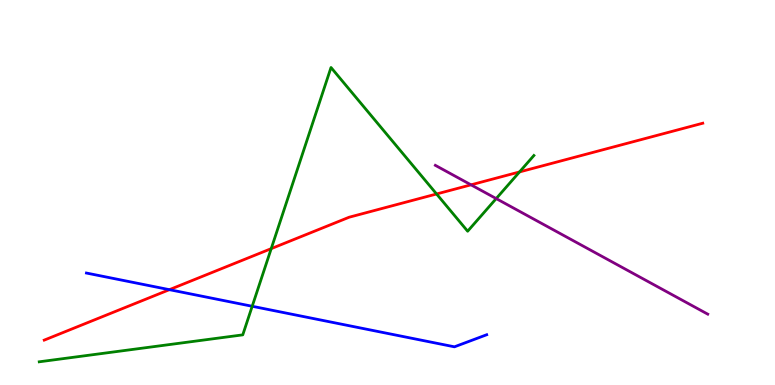[{'lines': ['blue', 'red'], 'intersections': [{'x': 2.19, 'y': 2.48}]}, {'lines': ['green', 'red'], 'intersections': [{'x': 3.5, 'y': 3.54}, {'x': 5.63, 'y': 4.96}, {'x': 6.7, 'y': 5.53}]}, {'lines': ['purple', 'red'], 'intersections': [{'x': 6.08, 'y': 5.2}]}, {'lines': ['blue', 'green'], 'intersections': [{'x': 3.25, 'y': 2.04}]}, {'lines': ['blue', 'purple'], 'intersections': []}, {'lines': ['green', 'purple'], 'intersections': [{'x': 6.4, 'y': 4.84}]}]